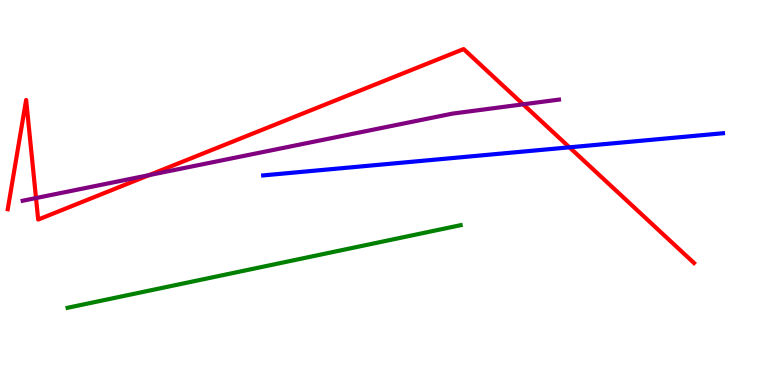[{'lines': ['blue', 'red'], 'intersections': [{'x': 7.35, 'y': 6.17}]}, {'lines': ['green', 'red'], 'intersections': []}, {'lines': ['purple', 'red'], 'intersections': [{'x': 0.465, 'y': 4.86}, {'x': 1.92, 'y': 5.45}, {'x': 6.75, 'y': 7.29}]}, {'lines': ['blue', 'green'], 'intersections': []}, {'lines': ['blue', 'purple'], 'intersections': []}, {'lines': ['green', 'purple'], 'intersections': []}]